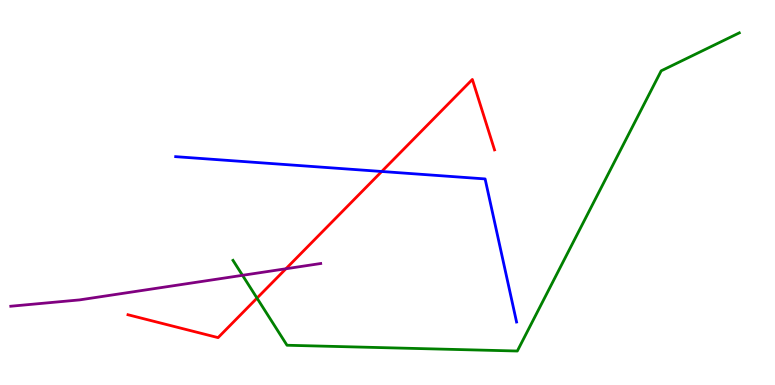[{'lines': ['blue', 'red'], 'intersections': [{'x': 4.93, 'y': 5.55}]}, {'lines': ['green', 'red'], 'intersections': [{'x': 3.32, 'y': 2.26}]}, {'lines': ['purple', 'red'], 'intersections': [{'x': 3.69, 'y': 3.02}]}, {'lines': ['blue', 'green'], 'intersections': []}, {'lines': ['blue', 'purple'], 'intersections': []}, {'lines': ['green', 'purple'], 'intersections': [{'x': 3.13, 'y': 2.85}]}]